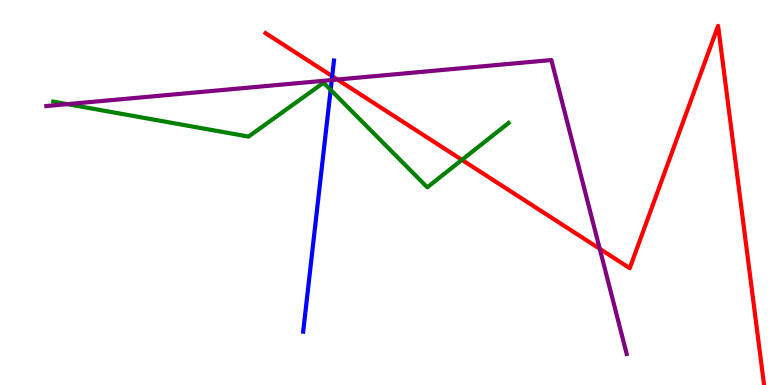[{'lines': ['blue', 'red'], 'intersections': [{'x': 4.29, 'y': 8.02}]}, {'lines': ['green', 'red'], 'intersections': [{'x': 5.96, 'y': 5.85}]}, {'lines': ['purple', 'red'], 'intersections': [{'x': 4.35, 'y': 7.93}, {'x': 7.74, 'y': 3.54}]}, {'lines': ['blue', 'green'], 'intersections': [{'x': 4.27, 'y': 7.67}]}, {'lines': ['blue', 'purple'], 'intersections': [{'x': 4.28, 'y': 7.92}]}, {'lines': ['green', 'purple'], 'intersections': [{'x': 0.869, 'y': 7.29}]}]